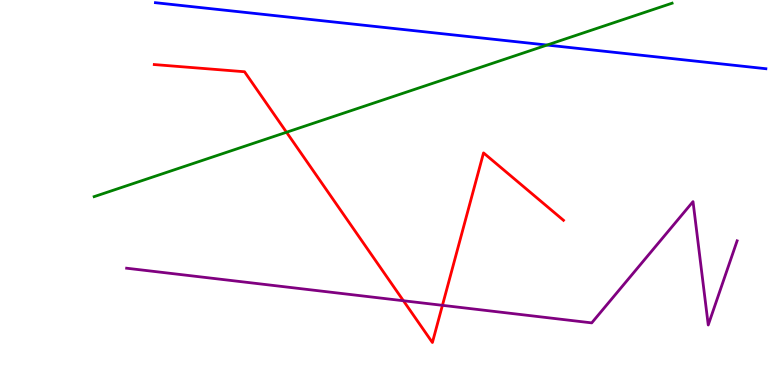[{'lines': ['blue', 'red'], 'intersections': []}, {'lines': ['green', 'red'], 'intersections': [{'x': 3.7, 'y': 6.56}]}, {'lines': ['purple', 'red'], 'intersections': [{'x': 5.21, 'y': 2.19}, {'x': 5.71, 'y': 2.07}]}, {'lines': ['blue', 'green'], 'intersections': [{'x': 7.06, 'y': 8.83}]}, {'lines': ['blue', 'purple'], 'intersections': []}, {'lines': ['green', 'purple'], 'intersections': []}]